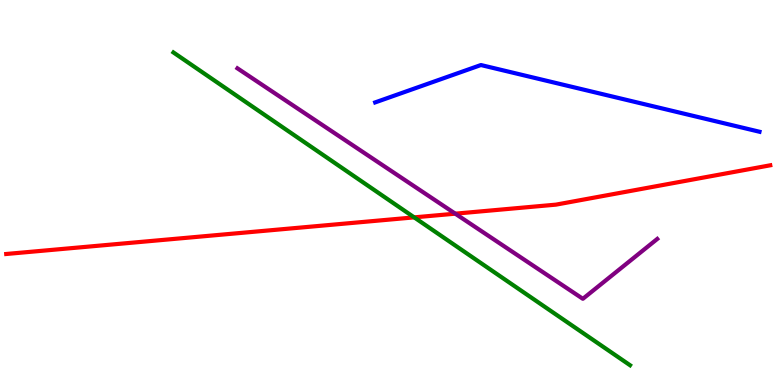[{'lines': ['blue', 'red'], 'intersections': []}, {'lines': ['green', 'red'], 'intersections': [{'x': 5.34, 'y': 4.35}]}, {'lines': ['purple', 'red'], 'intersections': [{'x': 5.87, 'y': 4.45}]}, {'lines': ['blue', 'green'], 'intersections': []}, {'lines': ['blue', 'purple'], 'intersections': []}, {'lines': ['green', 'purple'], 'intersections': []}]